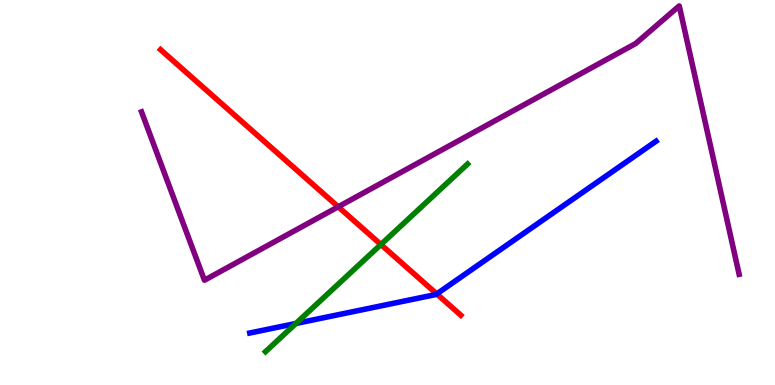[{'lines': ['blue', 'red'], 'intersections': [{'x': 5.64, 'y': 2.37}]}, {'lines': ['green', 'red'], 'intersections': [{'x': 4.91, 'y': 3.65}]}, {'lines': ['purple', 'red'], 'intersections': [{'x': 4.36, 'y': 4.63}]}, {'lines': ['blue', 'green'], 'intersections': [{'x': 3.82, 'y': 1.6}]}, {'lines': ['blue', 'purple'], 'intersections': []}, {'lines': ['green', 'purple'], 'intersections': []}]